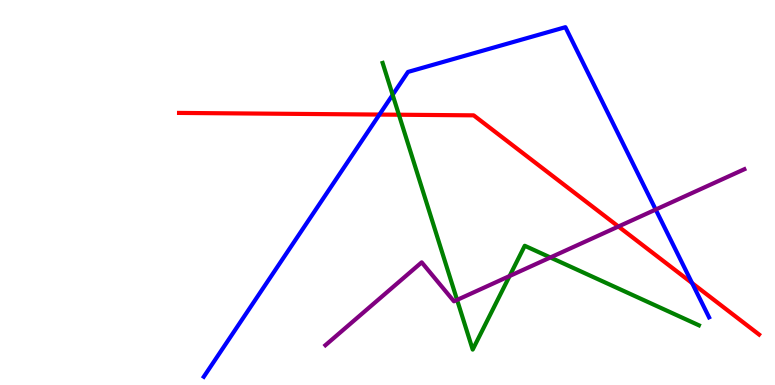[{'lines': ['blue', 'red'], 'intersections': [{'x': 4.9, 'y': 7.02}, {'x': 8.93, 'y': 2.65}]}, {'lines': ['green', 'red'], 'intersections': [{'x': 5.15, 'y': 7.02}]}, {'lines': ['purple', 'red'], 'intersections': [{'x': 7.98, 'y': 4.12}]}, {'lines': ['blue', 'green'], 'intersections': [{'x': 5.07, 'y': 7.54}]}, {'lines': ['blue', 'purple'], 'intersections': [{'x': 8.46, 'y': 4.56}]}, {'lines': ['green', 'purple'], 'intersections': [{'x': 5.9, 'y': 2.21}, {'x': 6.58, 'y': 2.83}, {'x': 7.1, 'y': 3.31}]}]